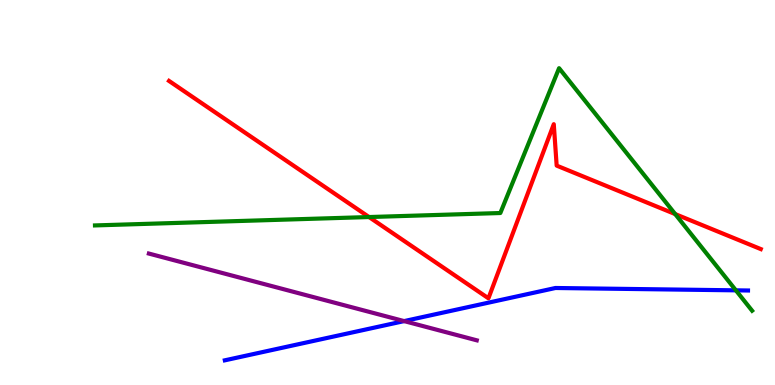[{'lines': ['blue', 'red'], 'intersections': []}, {'lines': ['green', 'red'], 'intersections': [{'x': 4.76, 'y': 4.36}, {'x': 8.71, 'y': 4.44}]}, {'lines': ['purple', 'red'], 'intersections': []}, {'lines': ['blue', 'green'], 'intersections': [{'x': 9.5, 'y': 2.46}]}, {'lines': ['blue', 'purple'], 'intersections': [{'x': 5.21, 'y': 1.66}]}, {'lines': ['green', 'purple'], 'intersections': []}]